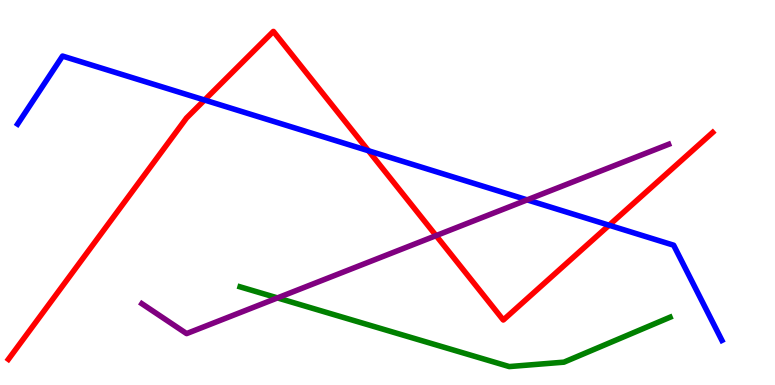[{'lines': ['blue', 'red'], 'intersections': [{'x': 2.64, 'y': 7.4}, {'x': 4.75, 'y': 6.08}, {'x': 7.86, 'y': 4.15}]}, {'lines': ['green', 'red'], 'intersections': []}, {'lines': ['purple', 'red'], 'intersections': [{'x': 5.63, 'y': 3.88}]}, {'lines': ['blue', 'green'], 'intersections': []}, {'lines': ['blue', 'purple'], 'intersections': [{'x': 6.8, 'y': 4.81}]}, {'lines': ['green', 'purple'], 'intersections': [{'x': 3.58, 'y': 2.26}]}]